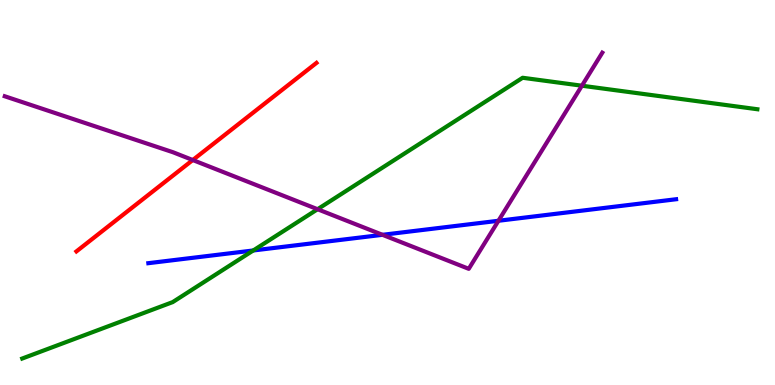[{'lines': ['blue', 'red'], 'intersections': []}, {'lines': ['green', 'red'], 'intersections': []}, {'lines': ['purple', 'red'], 'intersections': [{'x': 2.49, 'y': 5.84}]}, {'lines': ['blue', 'green'], 'intersections': [{'x': 3.27, 'y': 3.49}]}, {'lines': ['blue', 'purple'], 'intersections': [{'x': 4.94, 'y': 3.9}, {'x': 6.43, 'y': 4.27}]}, {'lines': ['green', 'purple'], 'intersections': [{'x': 4.1, 'y': 4.57}, {'x': 7.51, 'y': 7.77}]}]